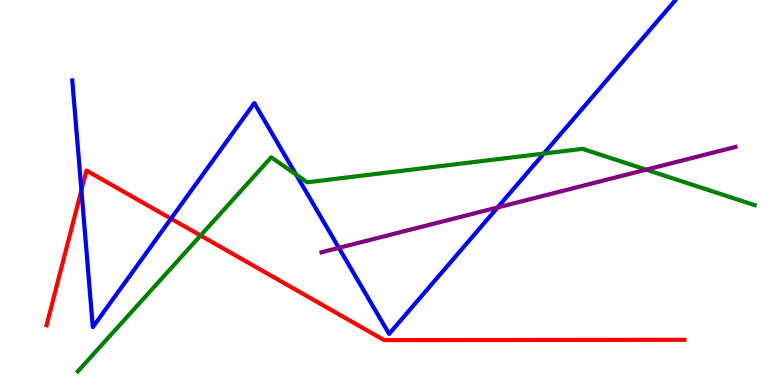[{'lines': ['blue', 'red'], 'intersections': [{'x': 1.05, 'y': 5.06}, {'x': 2.21, 'y': 4.32}]}, {'lines': ['green', 'red'], 'intersections': [{'x': 2.59, 'y': 3.88}]}, {'lines': ['purple', 'red'], 'intersections': []}, {'lines': ['blue', 'green'], 'intersections': [{'x': 3.82, 'y': 5.47}, {'x': 7.02, 'y': 6.01}]}, {'lines': ['blue', 'purple'], 'intersections': [{'x': 4.37, 'y': 3.56}, {'x': 6.42, 'y': 4.61}]}, {'lines': ['green', 'purple'], 'intersections': [{'x': 8.34, 'y': 5.59}]}]